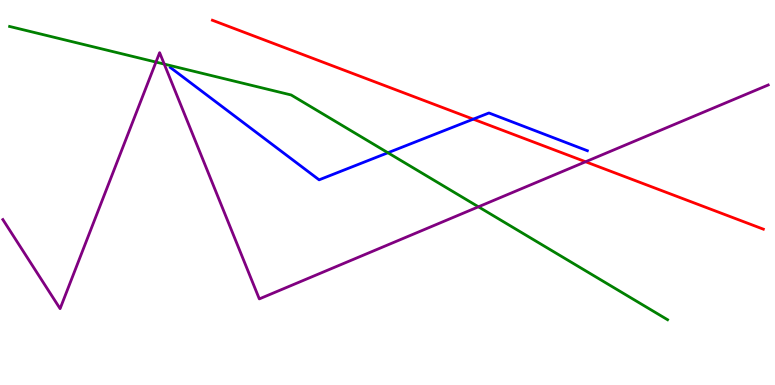[{'lines': ['blue', 'red'], 'intersections': [{'x': 6.11, 'y': 6.9}]}, {'lines': ['green', 'red'], 'intersections': []}, {'lines': ['purple', 'red'], 'intersections': [{'x': 7.56, 'y': 5.8}]}, {'lines': ['blue', 'green'], 'intersections': [{'x': 5.01, 'y': 6.03}]}, {'lines': ['blue', 'purple'], 'intersections': []}, {'lines': ['green', 'purple'], 'intersections': [{'x': 2.01, 'y': 8.39}, {'x': 2.12, 'y': 8.34}, {'x': 6.17, 'y': 4.63}]}]